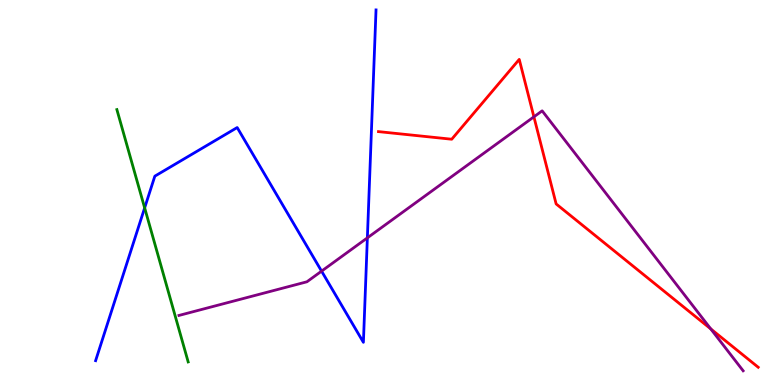[{'lines': ['blue', 'red'], 'intersections': []}, {'lines': ['green', 'red'], 'intersections': []}, {'lines': ['purple', 'red'], 'intersections': [{'x': 6.89, 'y': 6.97}, {'x': 9.17, 'y': 1.46}]}, {'lines': ['blue', 'green'], 'intersections': [{'x': 1.87, 'y': 4.6}]}, {'lines': ['blue', 'purple'], 'intersections': [{'x': 4.15, 'y': 2.96}, {'x': 4.74, 'y': 3.82}]}, {'lines': ['green', 'purple'], 'intersections': []}]